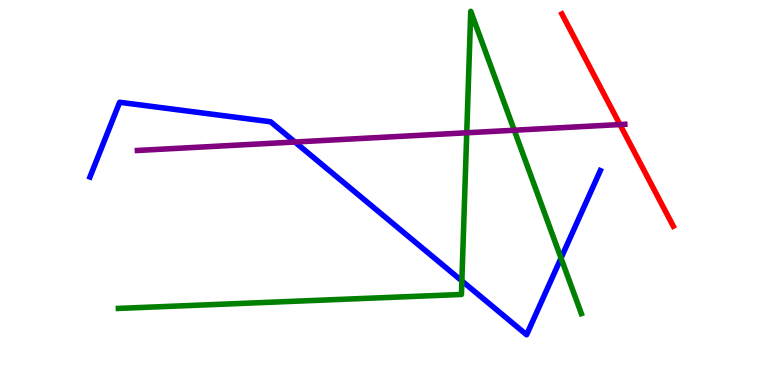[{'lines': ['blue', 'red'], 'intersections': []}, {'lines': ['green', 'red'], 'intersections': []}, {'lines': ['purple', 'red'], 'intersections': [{'x': 8.0, 'y': 6.76}]}, {'lines': ['blue', 'green'], 'intersections': [{'x': 5.96, 'y': 2.7}, {'x': 7.24, 'y': 3.3}]}, {'lines': ['blue', 'purple'], 'intersections': [{'x': 3.81, 'y': 6.31}]}, {'lines': ['green', 'purple'], 'intersections': [{'x': 6.02, 'y': 6.55}, {'x': 6.64, 'y': 6.62}]}]